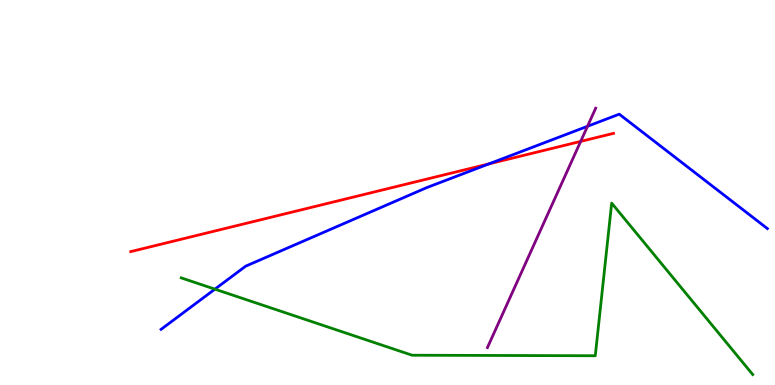[{'lines': ['blue', 'red'], 'intersections': [{'x': 6.31, 'y': 5.74}]}, {'lines': ['green', 'red'], 'intersections': []}, {'lines': ['purple', 'red'], 'intersections': [{'x': 7.49, 'y': 6.33}]}, {'lines': ['blue', 'green'], 'intersections': [{'x': 2.77, 'y': 2.49}]}, {'lines': ['blue', 'purple'], 'intersections': [{'x': 7.58, 'y': 6.72}]}, {'lines': ['green', 'purple'], 'intersections': []}]